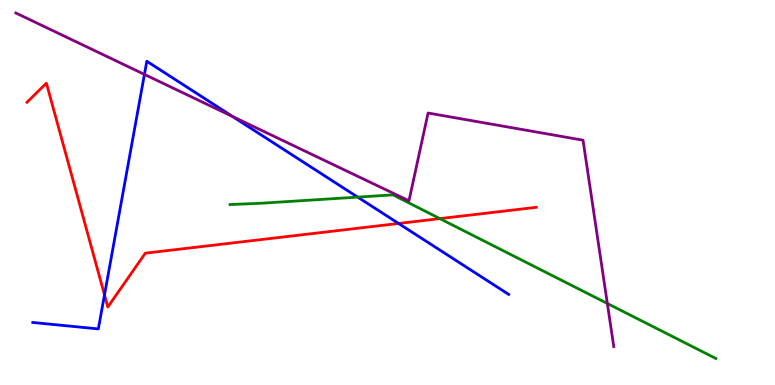[{'lines': ['blue', 'red'], 'intersections': [{'x': 1.35, 'y': 2.34}, {'x': 5.14, 'y': 4.2}]}, {'lines': ['green', 'red'], 'intersections': [{'x': 5.68, 'y': 4.32}]}, {'lines': ['purple', 'red'], 'intersections': []}, {'lines': ['blue', 'green'], 'intersections': [{'x': 4.62, 'y': 4.88}]}, {'lines': ['blue', 'purple'], 'intersections': [{'x': 1.86, 'y': 8.07}, {'x': 3.0, 'y': 6.97}]}, {'lines': ['green', 'purple'], 'intersections': [{'x': 7.84, 'y': 2.12}]}]